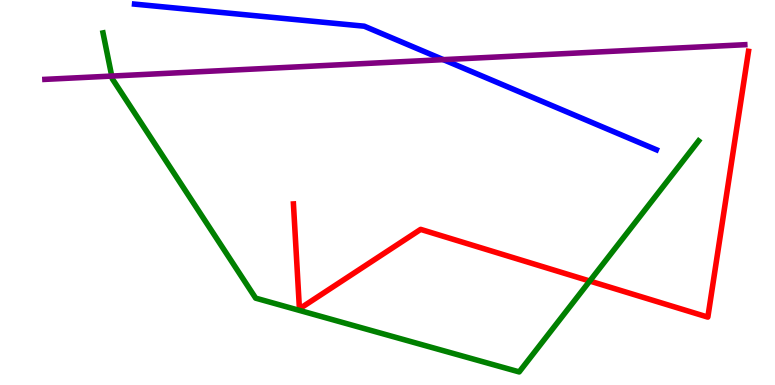[{'lines': ['blue', 'red'], 'intersections': []}, {'lines': ['green', 'red'], 'intersections': [{'x': 7.61, 'y': 2.7}]}, {'lines': ['purple', 'red'], 'intersections': []}, {'lines': ['blue', 'green'], 'intersections': []}, {'lines': ['blue', 'purple'], 'intersections': [{'x': 5.72, 'y': 8.45}]}, {'lines': ['green', 'purple'], 'intersections': [{'x': 1.44, 'y': 8.02}]}]